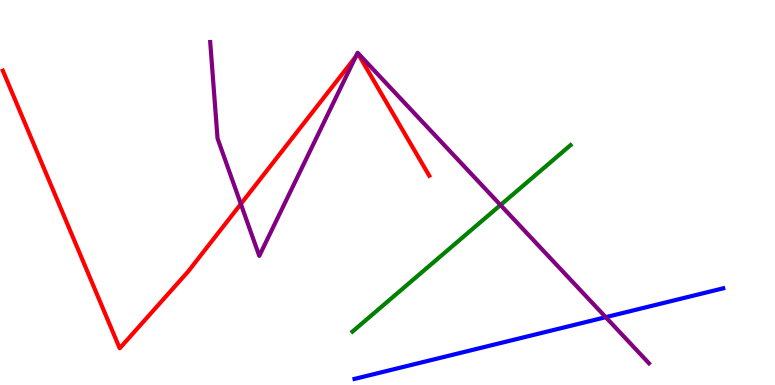[{'lines': ['blue', 'red'], 'intersections': []}, {'lines': ['green', 'red'], 'intersections': []}, {'lines': ['purple', 'red'], 'intersections': [{'x': 3.11, 'y': 4.7}, {'x': 4.59, 'y': 8.52}]}, {'lines': ['blue', 'green'], 'intersections': []}, {'lines': ['blue', 'purple'], 'intersections': [{'x': 7.82, 'y': 1.76}]}, {'lines': ['green', 'purple'], 'intersections': [{'x': 6.46, 'y': 4.67}]}]